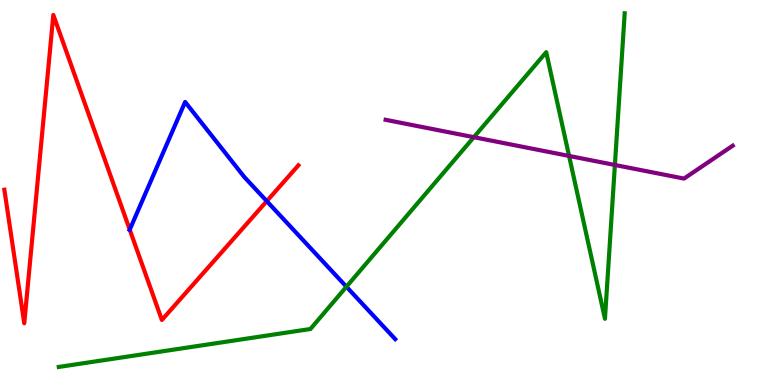[{'lines': ['blue', 'red'], 'intersections': [{'x': 1.67, 'y': 4.03}, {'x': 3.44, 'y': 4.78}]}, {'lines': ['green', 'red'], 'intersections': []}, {'lines': ['purple', 'red'], 'intersections': []}, {'lines': ['blue', 'green'], 'intersections': [{'x': 4.47, 'y': 2.55}]}, {'lines': ['blue', 'purple'], 'intersections': []}, {'lines': ['green', 'purple'], 'intersections': [{'x': 6.11, 'y': 6.44}, {'x': 7.34, 'y': 5.95}, {'x': 7.93, 'y': 5.72}]}]